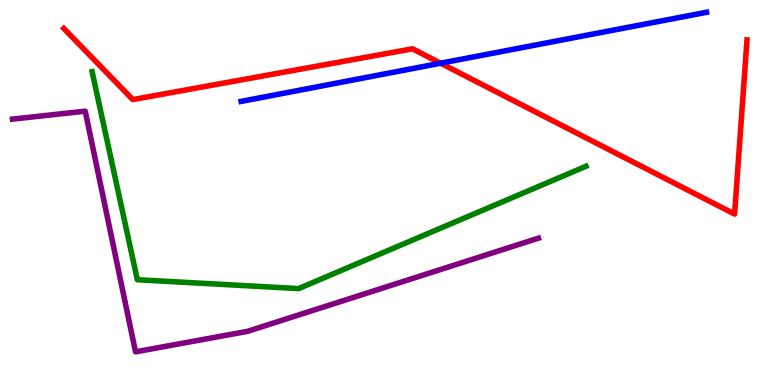[{'lines': ['blue', 'red'], 'intersections': [{'x': 5.69, 'y': 8.36}]}, {'lines': ['green', 'red'], 'intersections': []}, {'lines': ['purple', 'red'], 'intersections': []}, {'lines': ['blue', 'green'], 'intersections': []}, {'lines': ['blue', 'purple'], 'intersections': []}, {'lines': ['green', 'purple'], 'intersections': []}]